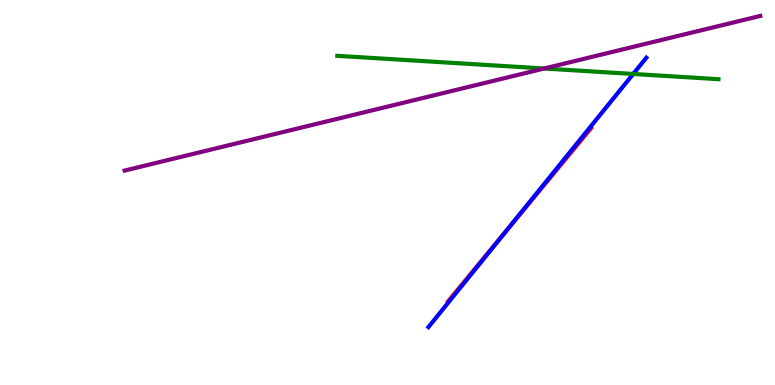[{'lines': ['blue', 'red'], 'intersections': [{'x': 6.54, 'y': 4.03}]}, {'lines': ['green', 'red'], 'intersections': []}, {'lines': ['purple', 'red'], 'intersections': []}, {'lines': ['blue', 'green'], 'intersections': [{'x': 8.17, 'y': 8.08}]}, {'lines': ['blue', 'purple'], 'intersections': []}, {'lines': ['green', 'purple'], 'intersections': [{'x': 7.02, 'y': 8.22}]}]